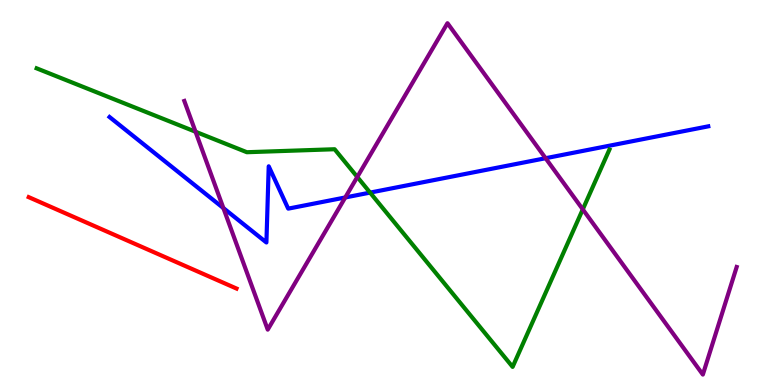[{'lines': ['blue', 'red'], 'intersections': []}, {'lines': ['green', 'red'], 'intersections': []}, {'lines': ['purple', 'red'], 'intersections': []}, {'lines': ['blue', 'green'], 'intersections': [{'x': 4.78, 'y': 5.0}]}, {'lines': ['blue', 'purple'], 'intersections': [{'x': 2.88, 'y': 4.6}, {'x': 4.45, 'y': 4.87}, {'x': 7.04, 'y': 5.89}]}, {'lines': ['green', 'purple'], 'intersections': [{'x': 2.52, 'y': 6.58}, {'x': 4.61, 'y': 5.4}, {'x': 7.52, 'y': 4.56}]}]